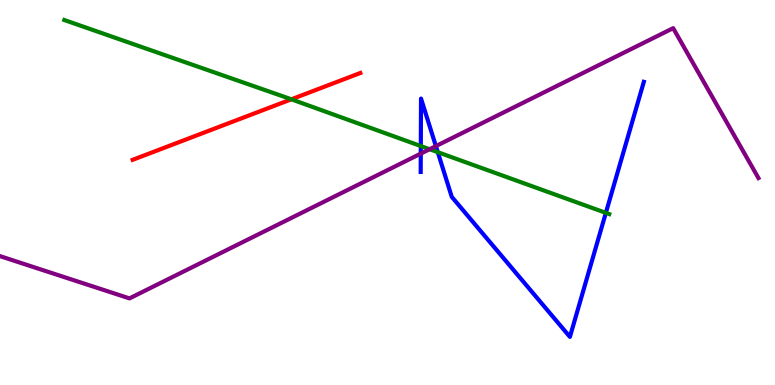[{'lines': ['blue', 'red'], 'intersections': []}, {'lines': ['green', 'red'], 'intersections': [{'x': 3.76, 'y': 7.42}]}, {'lines': ['purple', 'red'], 'intersections': []}, {'lines': ['blue', 'green'], 'intersections': [{'x': 5.43, 'y': 6.21}, {'x': 5.65, 'y': 6.05}, {'x': 7.82, 'y': 4.47}]}, {'lines': ['blue', 'purple'], 'intersections': [{'x': 5.43, 'y': 6.01}, {'x': 5.62, 'y': 6.21}]}, {'lines': ['green', 'purple'], 'intersections': [{'x': 5.54, 'y': 6.12}]}]